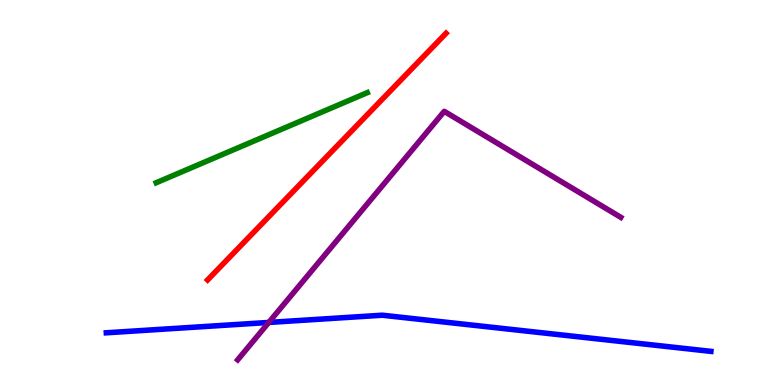[{'lines': ['blue', 'red'], 'intersections': []}, {'lines': ['green', 'red'], 'intersections': []}, {'lines': ['purple', 'red'], 'intersections': []}, {'lines': ['blue', 'green'], 'intersections': []}, {'lines': ['blue', 'purple'], 'intersections': [{'x': 3.47, 'y': 1.62}]}, {'lines': ['green', 'purple'], 'intersections': []}]